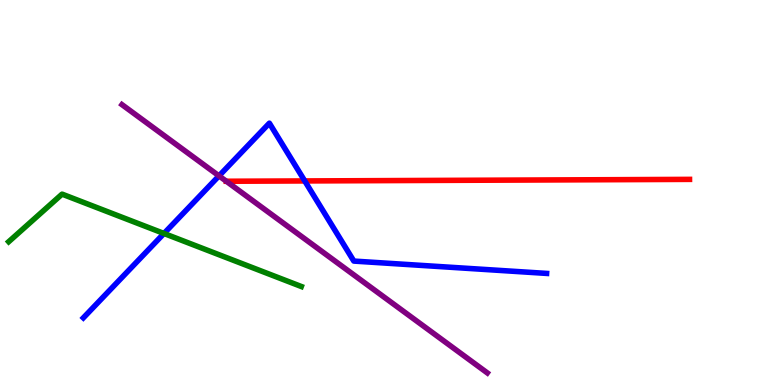[{'lines': ['blue', 'red'], 'intersections': [{'x': 3.93, 'y': 5.3}]}, {'lines': ['green', 'red'], 'intersections': []}, {'lines': ['purple', 'red'], 'intersections': [{'x': 2.92, 'y': 5.29}]}, {'lines': ['blue', 'green'], 'intersections': [{'x': 2.12, 'y': 3.94}]}, {'lines': ['blue', 'purple'], 'intersections': [{'x': 2.83, 'y': 5.43}]}, {'lines': ['green', 'purple'], 'intersections': []}]